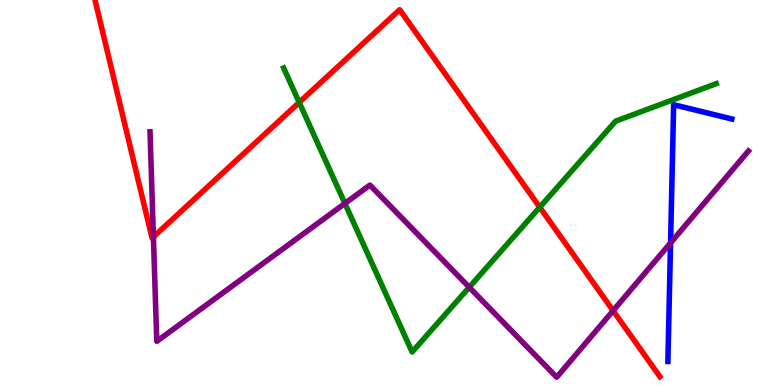[{'lines': ['blue', 'red'], 'intersections': []}, {'lines': ['green', 'red'], 'intersections': [{'x': 3.86, 'y': 7.34}, {'x': 6.96, 'y': 4.62}]}, {'lines': ['purple', 'red'], 'intersections': [{'x': 1.98, 'y': 3.85}, {'x': 7.91, 'y': 1.93}]}, {'lines': ['blue', 'green'], 'intersections': []}, {'lines': ['blue', 'purple'], 'intersections': [{'x': 8.65, 'y': 3.69}]}, {'lines': ['green', 'purple'], 'intersections': [{'x': 4.45, 'y': 4.72}, {'x': 6.05, 'y': 2.54}]}]